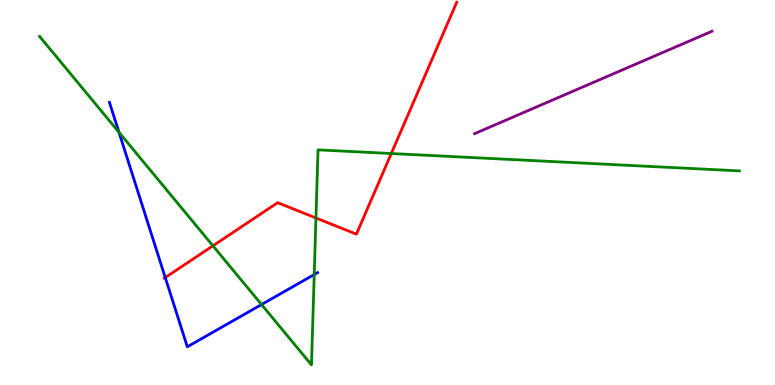[{'lines': ['blue', 'red'], 'intersections': [{'x': 2.13, 'y': 2.79}]}, {'lines': ['green', 'red'], 'intersections': [{'x': 2.75, 'y': 3.62}, {'x': 4.08, 'y': 4.34}, {'x': 5.05, 'y': 6.01}]}, {'lines': ['purple', 'red'], 'intersections': []}, {'lines': ['blue', 'green'], 'intersections': [{'x': 1.54, 'y': 6.56}, {'x': 3.37, 'y': 2.09}, {'x': 4.05, 'y': 2.87}]}, {'lines': ['blue', 'purple'], 'intersections': []}, {'lines': ['green', 'purple'], 'intersections': []}]